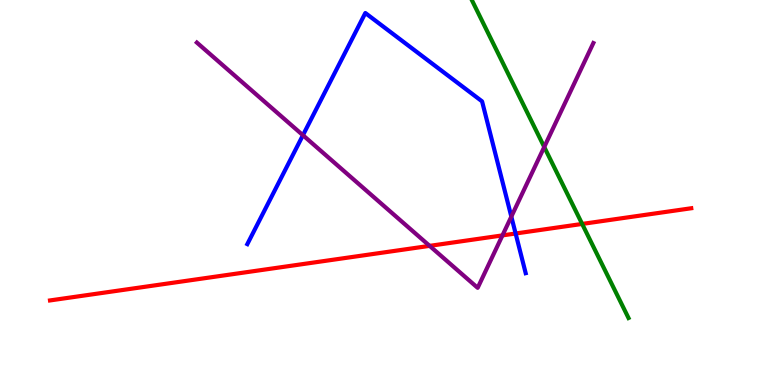[{'lines': ['blue', 'red'], 'intersections': [{'x': 6.65, 'y': 3.93}]}, {'lines': ['green', 'red'], 'intersections': [{'x': 7.51, 'y': 4.18}]}, {'lines': ['purple', 'red'], 'intersections': [{'x': 5.54, 'y': 3.61}, {'x': 6.48, 'y': 3.89}]}, {'lines': ['blue', 'green'], 'intersections': []}, {'lines': ['blue', 'purple'], 'intersections': [{'x': 3.91, 'y': 6.49}, {'x': 6.6, 'y': 4.37}]}, {'lines': ['green', 'purple'], 'intersections': [{'x': 7.02, 'y': 6.18}]}]